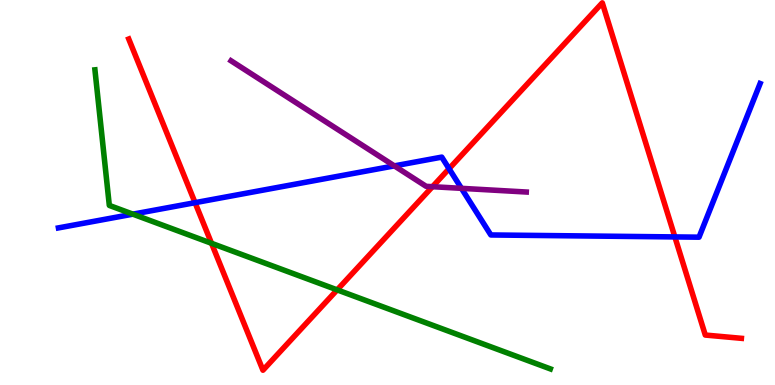[{'lines': ['blue', 'red'], 'intersections': [{'x': 2.52, 'y': 4.74}, {'x': 5.79, 'y': 5.62}, {'x': 8.71, 'y': 3.85}]}, {'lines': ['green', 'red'], 'intersections': [{'x': 2.73, 'y': 3.68}, {'x': 4.35, 'y': 2.47}]}, {'lines': ['purple', 'red'], 'intersections': [{'x': 5.58, 'y': 5.15}]}, {'lines': ['blue', 'green'], 'intersections': [{'x': 1.71, 'y': 4.44}]}, {'lines': ['blue', 'purple'], 'intersections': [{'x': 5.09, 'y': 5.69}, {'x': 5.95, 'y': 5.11}]}, {'lines': ['green', 'purple'], 'intersections': []}]